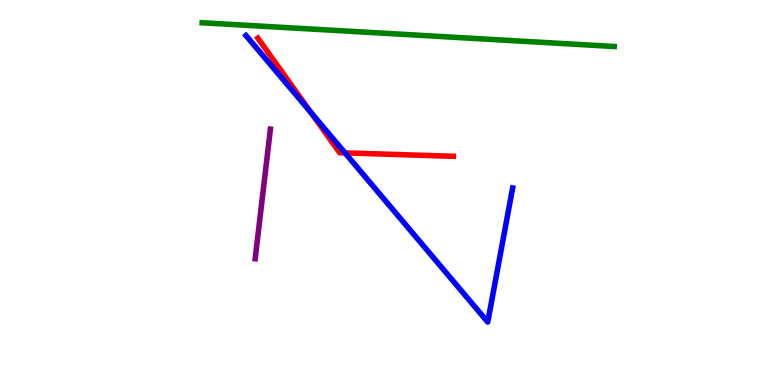[{'lines': ['blue', 'red'], 'intersections': [{'x': 4.01, 'y': 7.07}, {'x': 4.45, 'y': 6.03}]}, {'lines': ['green', 'red'], 'intersections': []}, {'lines': ['purple', 'red'], 'intersections': []}, {'lines': ['blue', 'green'], 'intersections': []}, {'lines': ['blue', 'purple'], 'intersections': []}, {'lines': ['green', 'purple'], 'intersections': []}]